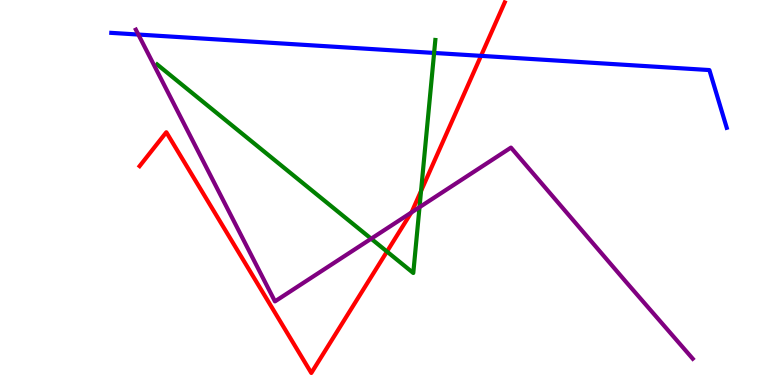[{'lines': ['blue', 'red'], 'intersections': [{'x': 6.21, 'y': 8.55}]}, {'lines': ['green', 'red'], 'intersections': [{'x': 4.99, 'y': 3.47}, {'x': 5.43, 'y': 5.04}]}, {'lines': ['purple', 'red'], 'intersections': [{'x': 5.31, 'y': 4.48}]}, {'lines': ['blue', 'green'], 'intersections': [{'x': 5.6, 'y': 8.62}]}, {'lines': ['blue', 'purple'], 'intersections': [{'x': 1.79, 'y': 9.1}]}, {'lines': ['green', 'purple'], 'intersections': [{'x': 4.79, 'y': 3.8}, {'x': 5.41, 'y': 4.62}]}]